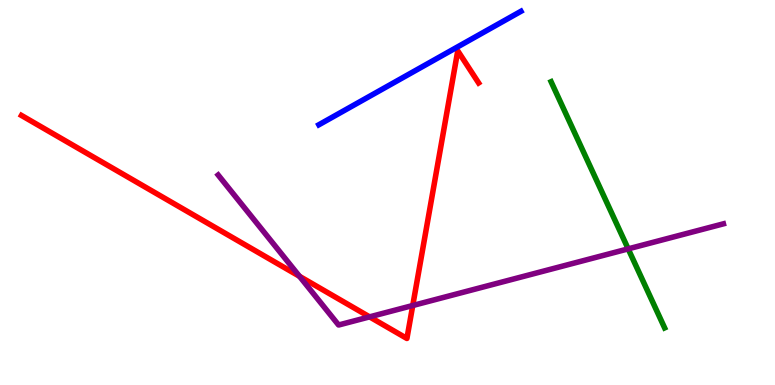[{'lines': ['blue', 'red'], 'intersections': []}, {'lines': ['green', 'red'], 'intersections': []}, {'lines': ['purple', 'red'], 'intersections': [{'x': 3.86, 'y': 2.82}, {'x': 4.77, 'y': 1.77}, {'x': 5.33, 'y': 2.06}]}, {'lines': ['blue', 'green'], 'intersections': []}, {'lines': ['blue', 'purple'], 'intersections': []}, {'lines': ['green', 'purple'], 'intersections': [{'x': 8.11, 'y': 3.54}]}]